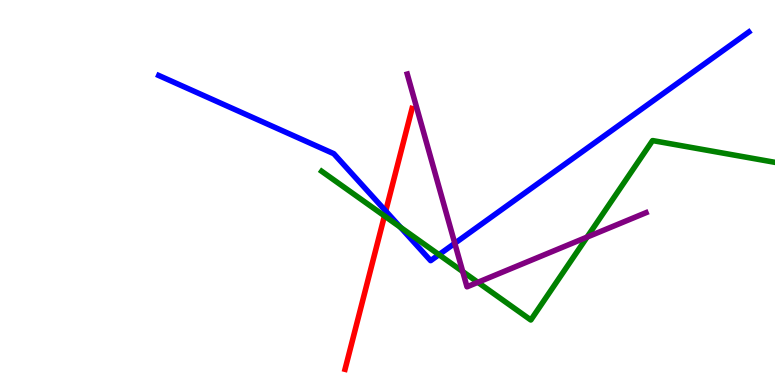[{'lines': ['blue', 'red'], 'intersections': [{'x': 4.98, 'y': 4.52}]}, {'lines': ['green', 'red'], 'intersections': [{'x': 4.96, 'y': 4.39}]}, {'lines': ['purple', 'red'], 'intersections': []}, {'lines': ['blue', 'green'], 'intersections': [{'x': 5.17, 'y': 4.1}, {'x': 5.66, 'y': 3.39}]}, {'lines': ['blue', 'purple'], 'intersections': [{'x': 5.87, 'y': 3.68}]}, {'lines': ['green', 'purple'], 'intersections': [{'x': 5.97, 'y': 2.95}, {'x': 6.17, 'y': 2.67}, {'x': 7.58, 'y': 3.84}]}]